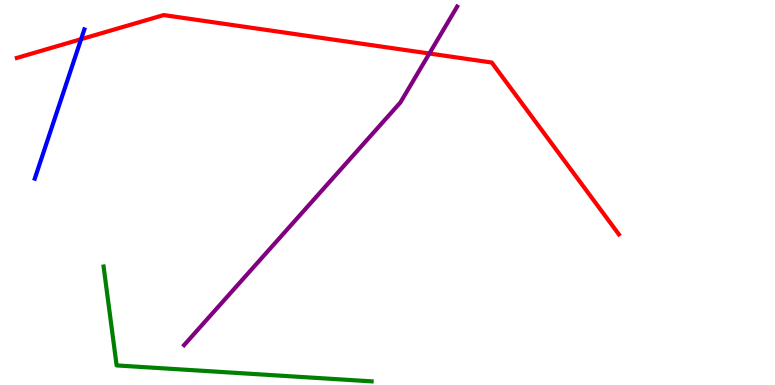[{'lines': ['blue', 'red'], 'intersections': [{'x': 1.05, 'y': 8.98}]}, {'lines': ['green', 'red'], 'intersections': []}, {'lines': ['purple', 'red'], 'intersections': [{'x': 5.54, 'y': 8.61}]}, {'lines': ['blue', 'green'], 'intersections': []}, {'lines': ['blue', 'purple'], 'intersections': []}, {'lines': ['green', 'purple'], 'intersections': []}]